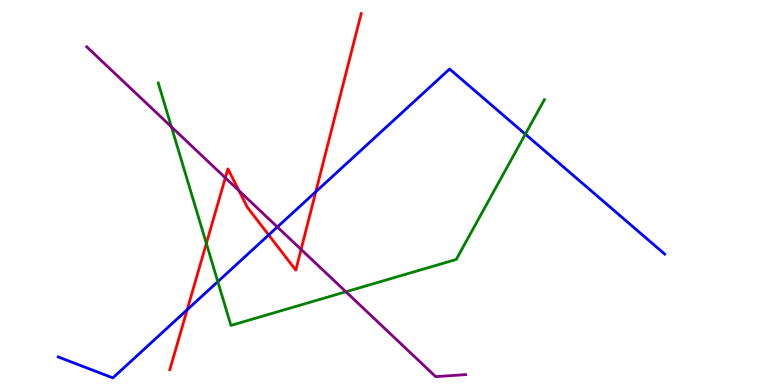[{'lines': ['blue', 'red'], 'intersections': [{'x': 2.42, 'y': 1.95}, {'x': 3.47, 'y': 3.9}, {'x': 4.07, 'y': 5.02}]}, {'lines': ['green', 'red'], 'intersections': [{'x': 2.66, 'y': 3.68}]}, {'lines': ['purple', 'red'], 'intersections': [{'x': 2.91, 'y': 5.38}, {'x': 3.08, 'y': 5.05}, {'x': 3.89, 'y': 3.52}]}, {'lines': ['blue', 'green'], 'intersections': [{'x': 2.81, 'y': 2.68}, {'x': 6.78, 'y': 6.51}]}, {'lines': ['blue', 'purple'], 'intersections': [{'x': 3.58, 'y': 4.1}]}, {'lines': ['green', 'purple'], 'intersections': [{'x': 2.21, 'y': 6.71}, {'x': 4.46, 'y': 2.42}]}]